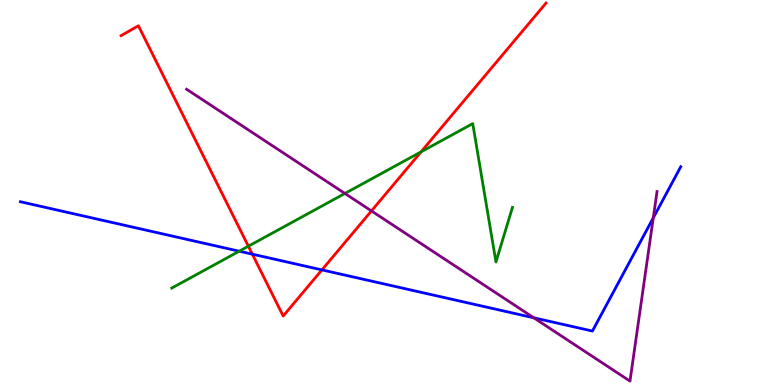[{'lines': ['blue', 'red'], 'intersections': [{'x': 3.26, 'y': 3.4}, {'x': 4.15, 'y': 2.99}]}, {'lines': ['green', 'red'], 'intersections': [{'x': 3.2, 'y': 3.6}, {'x': 5.43, 'y': 6.06}]}, {'lines': ['purple', 'red'], 'intersections': [{'x': 4.79, 'y': 4.52}]}, {'lines': ['blue', 'green'], 'intersections': [{'x': 3.09, 'y': 3.48}]}, {'lines': ['blue', 'purple'], 'intersections': [{'x': 6.89, 'y': 1.75}, {'x': 8.43, 'y': 4.34}]}, {'lines': ['green', 'purple'], 'intersections': [{'x': 4.45, 'y': 4.97}]}]